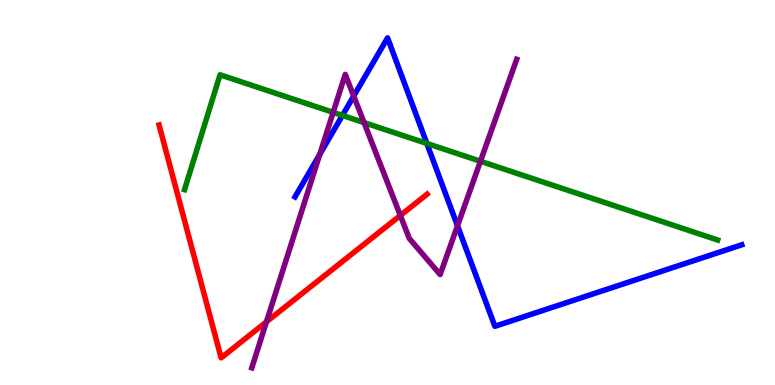[{'lines': ['blue', 'red'], 'intersections': []}, {'lines': ['green', 'red'], 'intersections': []}, {'lines': ['purple', 'red'], 'intersections': [{'x': 3.44, 'y': 1.64}, {'x': 5.17, 'y': 4.4}]}, {'lines': ['blue', 'green'], 'intersections': [{'x': 4.42, 'y': 7.0}, {'x': 5.51, 'y': 6.27}]}, {'lines': ['blue', 'purple'], 'intersections': [{'x': 4.13, 'y': 5.99}, {'x': 4.56, 'y': 7.51}, {'x': 5.9, 'y': 4.14}]}, {'lines': ['green', 'purple'], 'intersections': [{'x': 4.3, 'y': 7.08}, {'x': 4.7, 'y': 6.82}, {'x': 6.2, 'y': 5.81}]}]